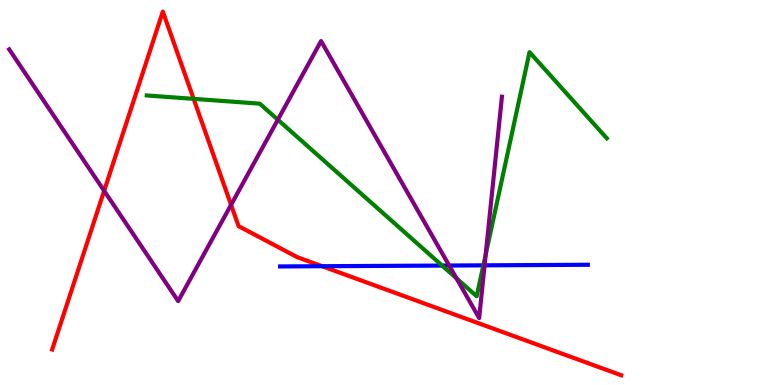[{'lines': ['blue', 'red'], 'intersections': [{'x': 4.16, 'y': 3.09}]}, {'lines': ['green', 'red'], 'intersections': [{'x': 2.5, 'y': 7.43}]}, {'lines': ['purple', 'red'], 'intersections': [{'x': 1.34, 'y': 5.04}, {'x': 2.98, 'y': 4.68}]}, {'lines': ['blue', 'green'], 'intersections': [{'x': 5.7, 'y': 3.1}, {'x': 6.24, 'y': 3.11}]}, {'lines': ['blue', 'purple'], 'intersections': [{'x': 5.8, 'y': 3.1}, {'x': 6.25, 'y': 3.11}]}, {'lines': ['green', 'purple'], 'intersections': [{'x': 3.59, 'y': 6.89}, {'x': 5.89, 'y': 2.77}, {'x': 6.27, 'y': 3.38}]}]